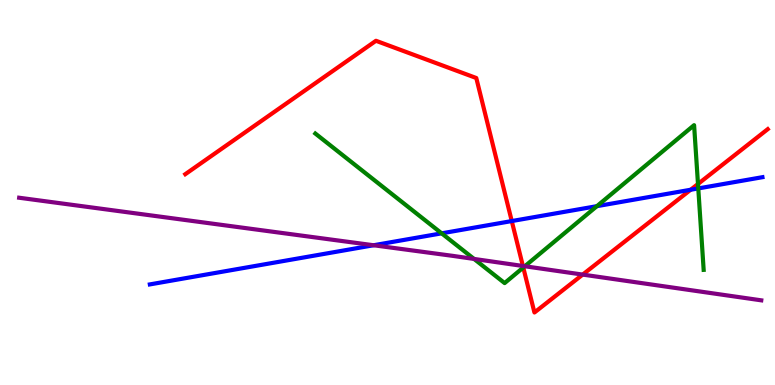[{'lines': ['blue', 'red'], 'intersections': [{'x': 6.6, 'y': 4.26}, {'x': 8.91, 'y': 5.07}]}, {'lines': ['green', 'red'], 'intersections': [{'x': 6.75, 'y': 3.05}, {'x': 9.01, 'y': 5.22}]}, {'lines': ['purple', 'red'], 'intersections': [{'x': 6.75, 'y': 3.09}, {'x': 7.52, 'y': 2.87}]}, {'lines': ['blue', 'green'], 'intersections': [{'x': 5.7, 'y': 3.94}, {'x': 7.7, 'y': 4.65}, {'x': 9.01, 'y': 5.11}]}, {'lines': ['blue', 'purple'], 'intersections': [{'x': 4.82, 'y': 3.63}]}, {'lines': ['green', 'purple'], 'intersections': [{'x': 6.12, 'y': 3.27}, {'x': 6.77, 'y': 3.08}]}]